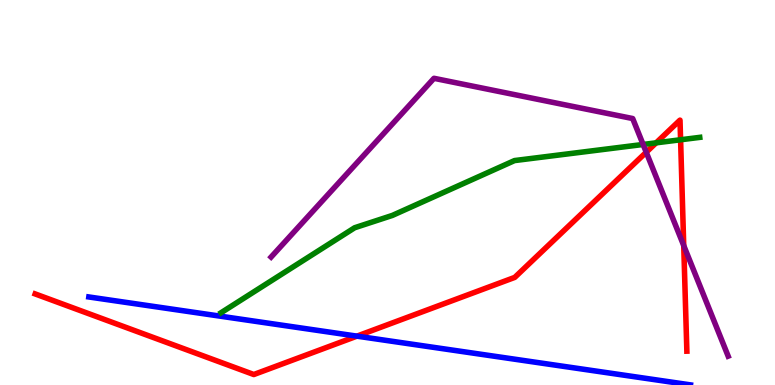[{'lines': ['blue', 'red'], 'intersections': [{'x': 4.61, 'y': 1.27}]}, {'lines': ['green', 'red'], 'intersections': [{'x': 8.47, 'y': 6.29}, {'x': 8.78, 'y': 6.37}]}, {'lines': ['purple', 'red'], 'intersections': [{'x': 8.34, 'y': 6.05}, {'x': 8.82, 'y': 3.62}]}, {'lines': ['blue', 'green'], 'intersections': []}, {'lines': ['blue', 'purple'], 'intersections': []}, {'lines': ['green', 'purple'], 'intersections': [{'x': 8.3, 'y': 6.25}]}]